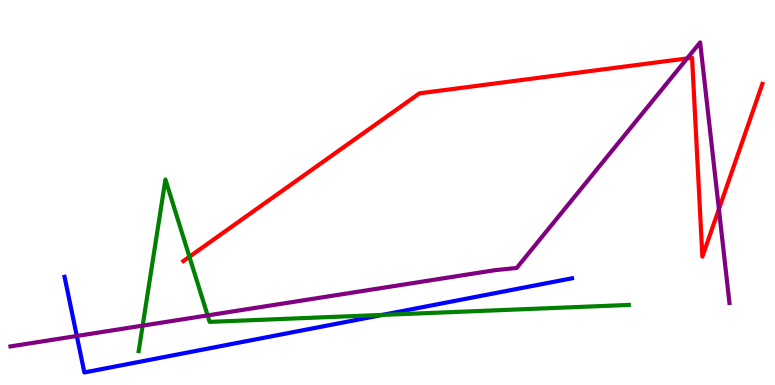[{'lines': ['blue', 'red'], 'intersections': []}, {'lines': ['green', 'red'], 'intersections': [{'x': 2.44, 'y': 3.33}]}, {'lines': ['purple', 'red'], 'intersections': [{'x': 8.87, 'y': 8.48}, {'x': 9.28, 'y': 4.57}]}, {'lines': ['blue', 'green'], 'intersections': [{'x': 4.93, 'y': 1.82}]}, {'lines': ['blue', 'purple'], 'intersections': [{'x': 0.991, 'y': 1.27}]}, {'lines': ['green', 'purple'], 'intersections': [{'x': 1.84, 'y': 1.54}, {'x': 2.68, 'y': 1.81}]}]